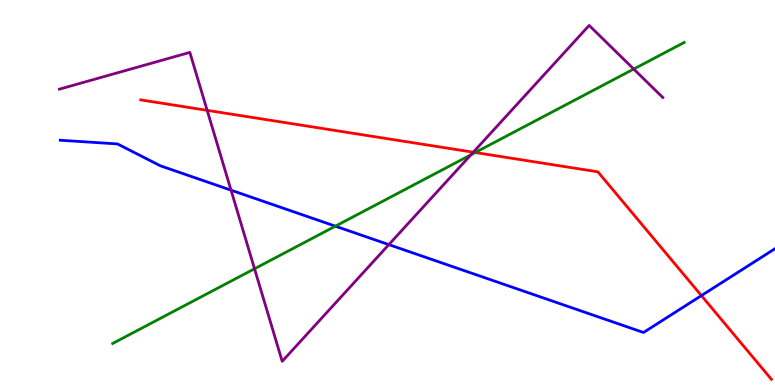[{'lines': ['blue', 'red'], 'intersections': [{'x': 9.05, 'y': 2.32}]}, {'lines': ['green', 'red'], 'intersections': [{'x': 6.13, 'y': 6.04}]}, {'lines': ['purple', 'red'], 'intersections': [{'x': 2.67, 'y': 7.13}, {'x': 6.11, 'y': 6.05}]}, {'lines': ['blue', 'green'], 'intersections': [{'x': 4.33, 'y': 4.13}]}, {'lines': ['blue', 'purple'], 'intersections': [{'x': 2.98, 'y': 5.06}, {'x': 5.02, 'y': 3.65}]}, {'lines': ['green', 'purple'], 'intersections': [{'x': 3.28, 'y': 3.02}, {'x': 6.08, 'y': 5.98}, {'x': 8.18, 'y': 8.21}]}]